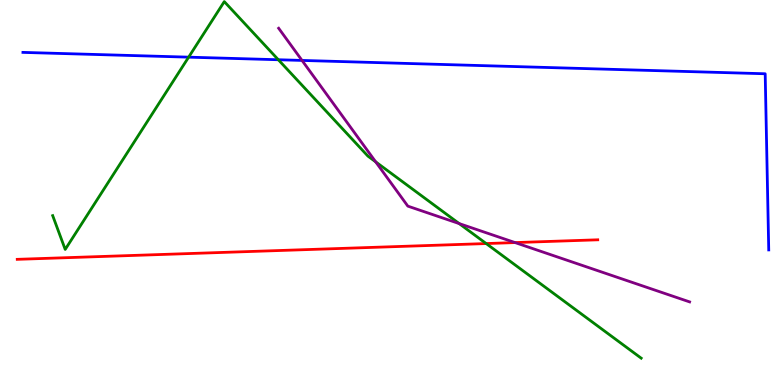[{'lines': ['blue', 'red'], 'intersections': []}, {'lines': ['green', 'red'], 'intersections': [{'x': 6.27, 'y': 3.67}]}, {'lines': ['purple', 'red'], 'intersections': [{'x': 6.65, 'y': 3.7}]}, {'lines': ['blue', 'green'], 'intersections': [{'x': 2.43, 'y': 8.52}, {'x': 3.59, 'y': 8.45}]}, {'lines': ['blue', 'purple'], 'intersections': [{'x': 3.9, 'y': 8.43}]}, {'lines': ['green', 'purple'], 'intersections': [{'x': 4.85, 'y': 5.8}, {'x': 5.92, 'y': 4.19}]}]